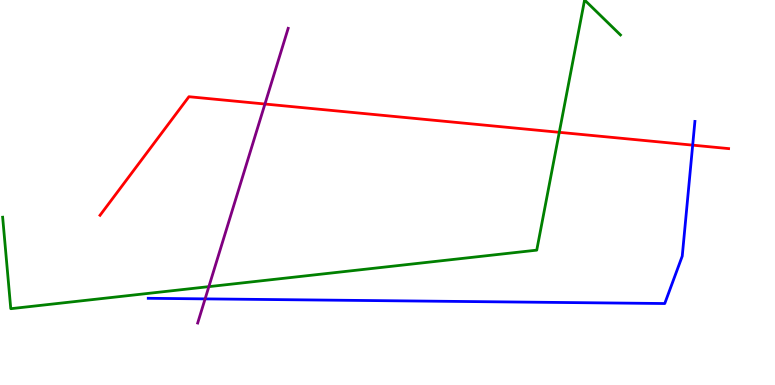[{'lines': ['blue', 'red'], 'intersections': [{'x': 8.94, 'y': 6.23}]}, {'lines': ['green', 'red'], 'intersections': [{'x': 7.22, 'y': 6.56}]}, {'lines': ['purple', 'red'], 'intersections': [{'x': 3.42, 'y': 7.3}]}, {'lines': ['blue', 'green'], 'intersections': []}, {'lines': ['blue', 'purple'], 'intersections': [{'x': 2.65, 'y': 2.24}]}, {'lines': ['green', 'purple'], 'intersections': [{'x': 2.69, 'y': 2.55}]}]